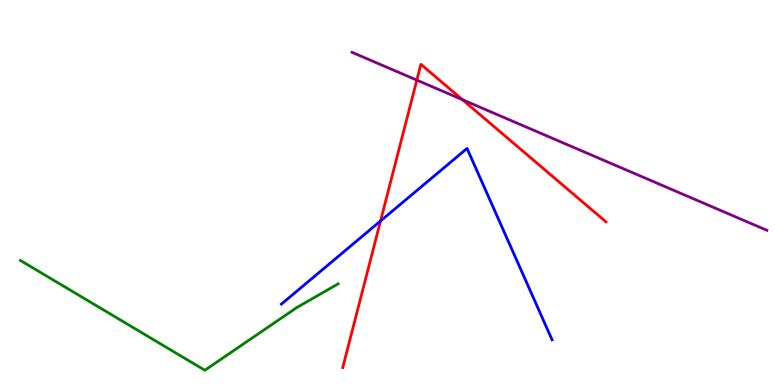[{'lines': ['blue', 'red'], 'intersections': [{'x': 4.91, 'y': 4.26}]}, {'lines': ['green', 'red'], 'intersections': []}, {'lines': ['purple', 'red'], 'intersections': [{'x': 5.38, 'y': 7.92}, {'x': 5.97, 'y': 7.41}]}, {'lines': ['blue', 'green'], 'intersections': []}, {'lines': ['blue', 'purple'], 'intersections': []}, {'lines': ['green', 'purple'], 'intersections': []}]